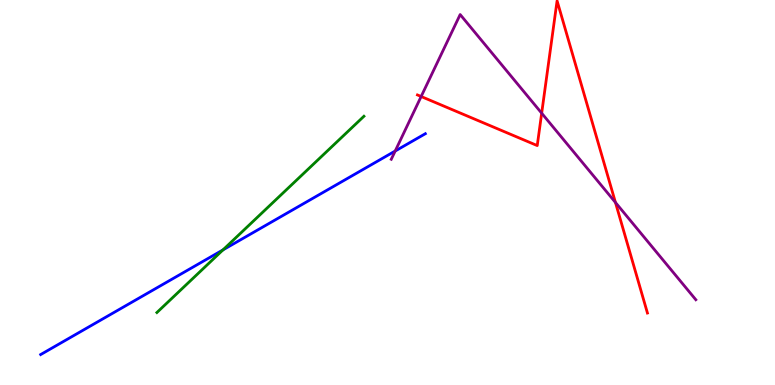[{'lines': ['blue', 'red'], 'intersections': []}, {'lines': ['green', 'red'], 'intersections': []}, {'lines': ['purple', 'red'], 'intersections': [{'x': 5.43, 'y': 7.49}, {'x': 6.99, 'y': 7.06}, {'x': 7.94, 'y': 4.74}]}, {'lines': ['blue', 'green'], 'intersections': [{'x': 2.88, 'y': 3.51}]}, {'lines': ['blue', 'purple'], 'intersections': [{'x': 5.1, 'y': 6.08}]}, {'lines': ['green', 'purple'], 'intersections': []}]